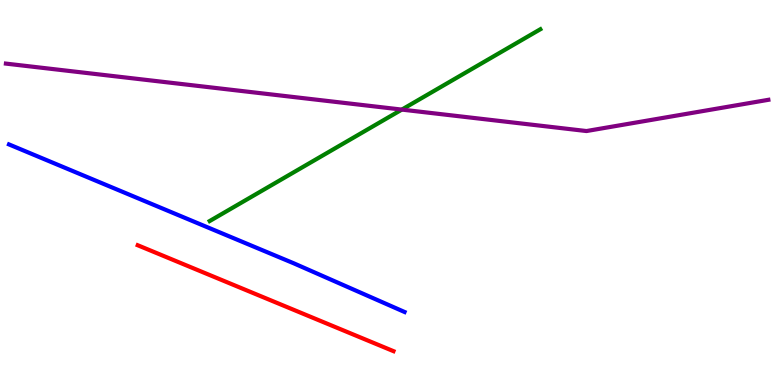[{'lines': ['blue', 'red'], 'intersections': []}, {'lines': ['green', 'red'], 'intersections': []}, {'lines': ['purple', 'red'], 'intersections': []}, {'lines': ['blue', 'green'], 'intersections': []}, {'lines': ['blue', 'purple'], 'intersections': []}, {'lines': ['green', 'purple'], 'intersections': [{'x': 5.18, 'y': 7.15}]}]